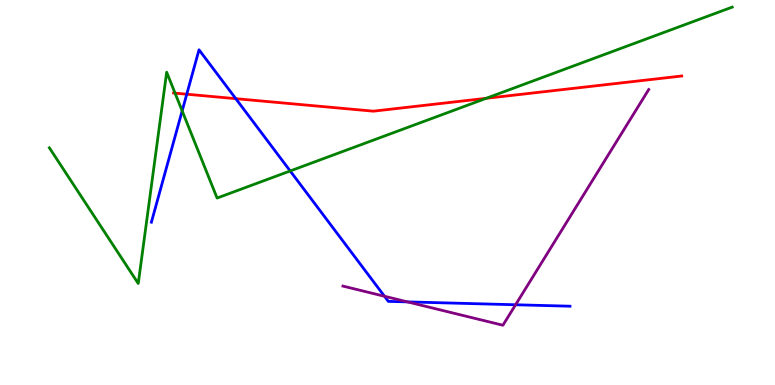[{'lines': ['blue', 'red'], 'intersections': [{'x': 2.41, 'y': 7.55}, {'x': 3.04, 'y': 7.44}]}, {'lines': ['green', 'red'], 'intersections': [{'x': 2.26, 'y': 7.58}, {'x': 6.27, 'y': 7.45}]}, {'lines': ['purple', 'red'], 'intersections': []}, {'lines': ['blue', 'green'], 'intersections': [{'x': 2.35, 'y': 7.12}, {'x': 3.74, 'y': 5.56}]}, {'lines': ['blue', 'purple'], 'intersections': [{'x': 4.96, 'y': 2.3}, {'x': 5.26, 'y': 2.16}, {'x': 6.65, 'y': 2.08}]}, {'lines': ['green', 'purple'], 'intersections': []}]